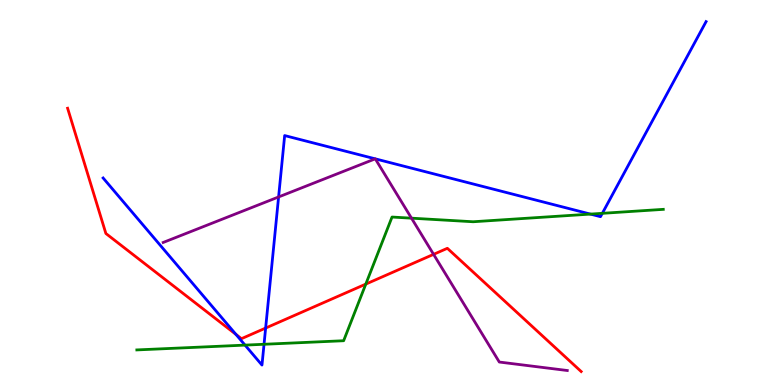[{'lines': ['blue', 'red'], 'intersections': [{'x': 3.04, 'y': 1.32}, {'x': 3.43, 'y': 1.48}]}, {'lines': ['green', 'red'], 'intersections': [{'x': 4.72, 'y': 2.62}]}, {'lines': ['purple', 'red'], 'intersections': [{'x': 5.59, 'y': 3.39}]}, {'lines': ['blue', 'green'], 'intersections': [{'x': 3.16, 'y': 1.04}, {'x': 3.41, 'y': 1.06}, {'x': 7.62, 'y': 4.44}, {'x': 7.77, 'y': 4.46}]}, {'lines': ['blue', 'purple'], 'intersections': [{'x': 3.59, 'y': 4.88}, {'x': 4.84, 'y': 5.87}, {'x': 4.84, 'y': 5.87}]}, {'lines': ['green', 'purple'], 'intersections': [{'x': 5.31, 'y': 4.33}]}]